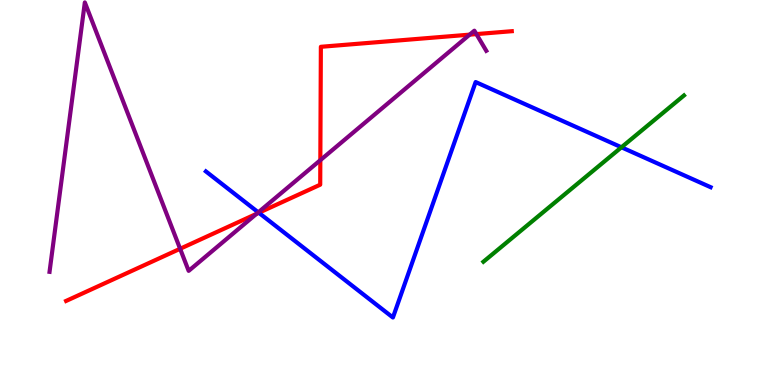[{'lines': ['blue', 'red'], 'intersections': [{'x': 3.34, 'y': 4.47}]}, {'lines': ['green', 'red'], 'intersections': []}, {'lines': ['purple', 'red'], 'intersections': [{'x': 2.32, 'y': 3.54}, {'x': 3.31, 'y': 4.45}, {'x': 4.13, 'y': 5.84}, {'x': 6.06, 'y': 9.1}, {'x': 6.15, 'y': 9.11}]}, {'lines': ['blue', 'green'], 'intersections': [{'x': 8.02, 'y': 6.17}]}, {'lines': ['blue', 'purple'], 'intersections': [{'x': 3.33, 'y': 4.48}]}, {'lines': ['green', 'purple'], 'intersections': []}]